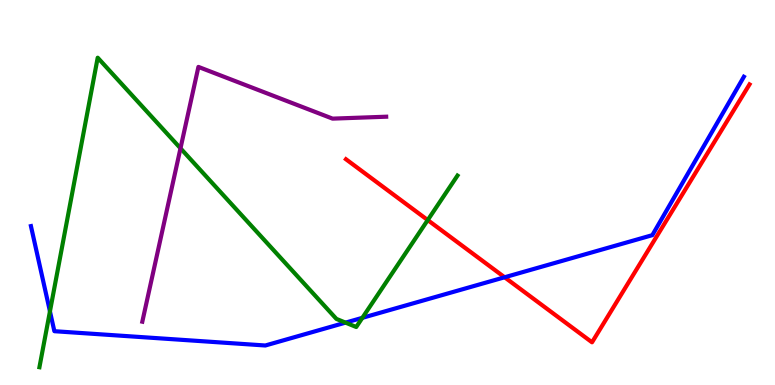[{'lines': ['blue', 'red'], 'intersections': [{'x': 6.51, 'y': 2.8}]}, {'lines': ['green', 'red'], 'intersections': [{'x': 5.52, 'y': 4.28}]}, {'lines': ['purple', 'red'], 'intersections': []}, {'lines': ['blue', 'green'], 'intersections': [{'x': 0.645, 'y': 1.91}, {'x': 4.46, 'y': 1.62}, {'x': 4.68, 'y': 1.74}]}, {'lines': ['blue', 'purple'], 'intersections': []}, {'lines': ['green', 'purple'], 'intersections': [{'x': 2.33, 'y': 6.15}]}]